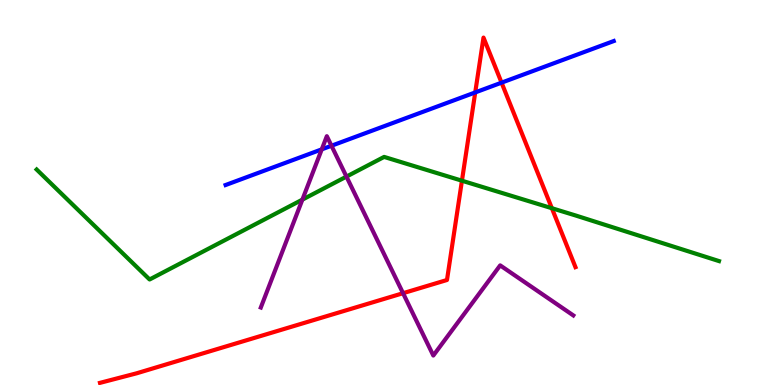[{'lines': ['blue', 'red'], 'intersections': [{'x': 6.13, 'y': 7.6}, {'x': 6.47, 'y': 7.85}]}, {'lines': ['green', 'red'], 'intersections': [{'x': 5.96, 'y': 5.31}, {'x': 7.12, 'y': 4.59}]}, {'lines': ['purple', 'red'], 'intersections': [{'x': 5.2, 'y': 2.38}]}, {'lines': ['blue', 'green'], 'intersections': []}, {'lines': ['blue', 'purple'], 'intersections': [{'x': 4.15, 'y': 6.12}, {'x': 4.28, 'y': 6.21}]}, {'lines': ['green', 'purple'], 'intersections': [{'x': 3.9, 'y': 4.81}, {'x': 4.47, 'y': 5.41}]}]